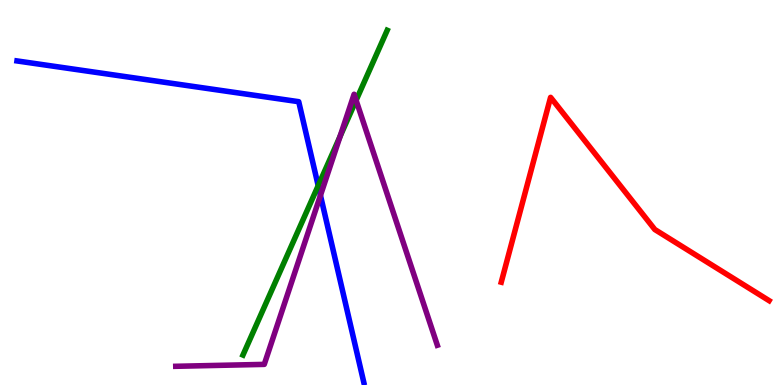[{'lines': ['blue', 'red'], 'intersections': []}, {'lines': ['green', 'red'], 'intersections': []}, {'lines': ['purple', 'red'], 'intersections': []}, {'lines': ['blue', 'green'], 'intersections': [{'x': 4.11, 'y': 5.18}]}, {'lines': ['blue', 'purple'], 'intersections': [{'x': 4.13, 'y': 4.92}]}, {'lines': ['green', 'purple'], 'intersections': [{'x': 4.39, 'y': 6.46}, {'x': 4.59, 'y': 7.39}]}]